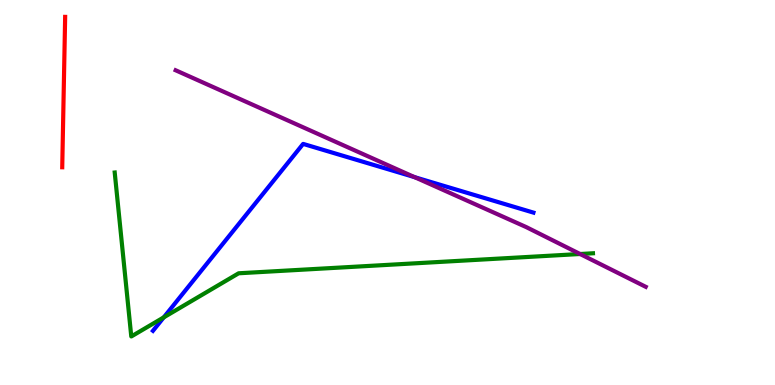[{'lines': ['blue', 'red'], 'intersections': []}, {'lines': ['green', 'red'], 'intersections': []}, {'lines': ['purple', 'red'], 'intersections': []}, {'lines': ['blue', 'green'], 'intersections': [{'x': 2.11, 'y': 1.76}]}, {'lines': ['blue', 'purple'], 'intersections': [{'x': 5.35, 'y': 5.4}]}, {'lines': ['green', 'purple'], 'intersections': [{'x': 7.49, 'y': 3.4}]}]